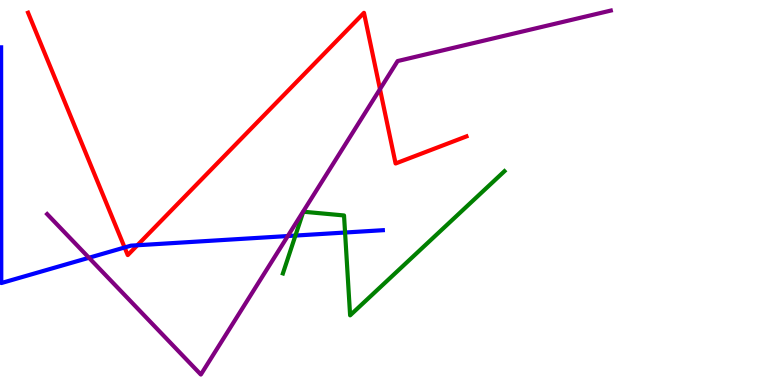[{'lines': ['blue', 'red'], 'intersections': [{'x': 1.61, 'y': 3.57}, {'x': 1.77, 'y': 3.63}]}, {'lines': ['green', 'red'], 'intersections': []}, {'lines': ['purple', 'red'], 'intersections': [{'x': 4.9, 'y': 7.68}]}, {'lines': ['blue', 'green'], 'intersections': [{'x': 3.81, 'y': 3.88}, {'x': 4.45, 'y': 3.96}]}, {'lines': ['blue', 'purple'], 'intersections': [{'x': 1.15, 'y': 3.3}, {'x': 3.71, 'y': 3.87}]}, {'lines': ['green', 'purple'], 'intersections': []}]